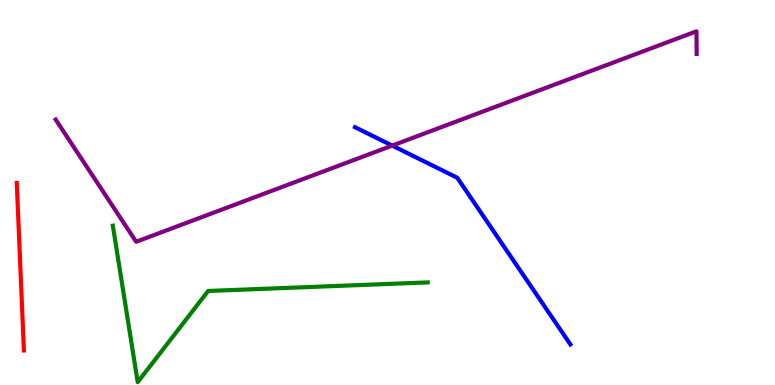[{'lines': ['blue', 'red'], 'intersections': []}, {'lines': ['green', 'red'], 'intersections': []}, {'lines': ['purple', 'red'], 'intersections': []}, {'lines': ['blue', 'green'], 'intersections': []}, {'lines': ['blue', 'purple'], 'intersections': [{'x': 5.06, 'y': 6.22}]}, {'lines': ['green', 'purple'], 'intersections': []}]